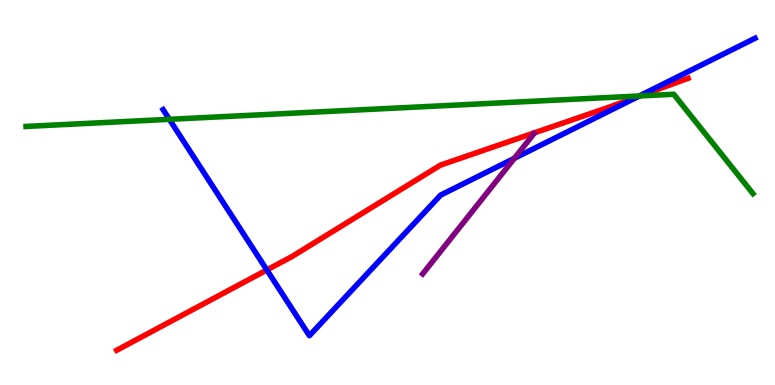[{'lines': ['blue', 'red'], 'intersections': [{'x': 3.44, 'y': 2.99}, {'x': 8.24, 'y': 7.49}]}, {'lines': ['green', 'red'], 'intersections': [{'x': 8.26, 'y': 7.51}]}, {'lines': ['purple', 'red'], 'intersections': []}, {'lines': ['blue', 'green'], 'intersections': [{'x': 2.19, 'y': 6.9}, {'x': 8.25, 'y': 7.51}]}, {'lines': ['blue', 'purple'], 'intersections': [{'x': 6.64, 'y': 5.89}]}, {'lines': ['green', 'purple'], 'intersections': []}]